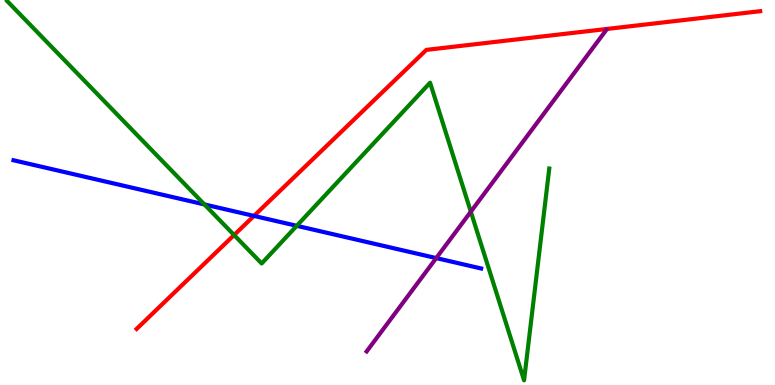[{'lines': ['blue', 'red'], 'intersections': [{'x': 3.28, 'y': 4.39}]}, {'lines': ['green', 'red'], 'intersections': [{'x': 3.02, 'y': 3.89}]}, {'lines': ['purple', 'red'], 'intersections': []}, {'lines': ['blue', 'green'], 'intersections': [{'x': 2.64, 'y': 4.69}, {'x': 3.83, 'y': 4.13}]}, {'lines': ['blue', 'purple'], 'intersections': [{'x': 5.63, 'y': 3.3}]}, {'lines': ['green', 'purple'], 'intersections': [{'x': 6.08, 'y': 4.5}]}]